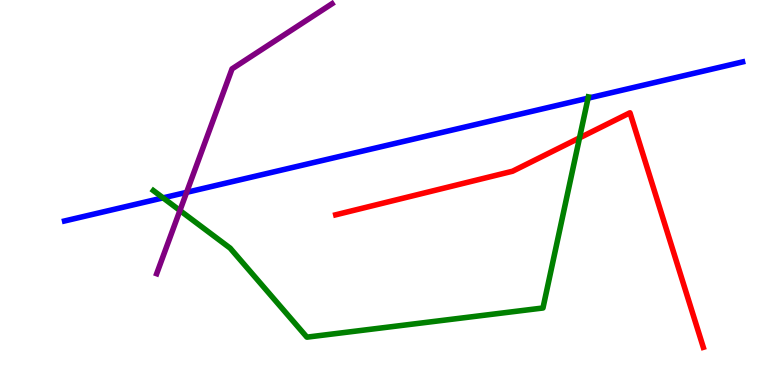[{'lines': ['blue', 'red'], 'intersections': []}, {'lines': ['green', 'red'], 'intersections': [{'x': 7.48, 'y': 6.42}]}, {'lines': ['purple', 'red'], 'intersections': []}, {'lines': ['blue', 'green'], 'intersections': [{'x': 2.1, 'y': 4.86}, {'x': 7.59, 'y': 7.45}]}, {'lines': ['blue', 'purple'], 'intersections': [{'x': 2.41, 'y': 5.0}]}, {'lines': ['green', 'purple'], 'intersections': [{'x': 2.32, 'y': 4.53}]}]